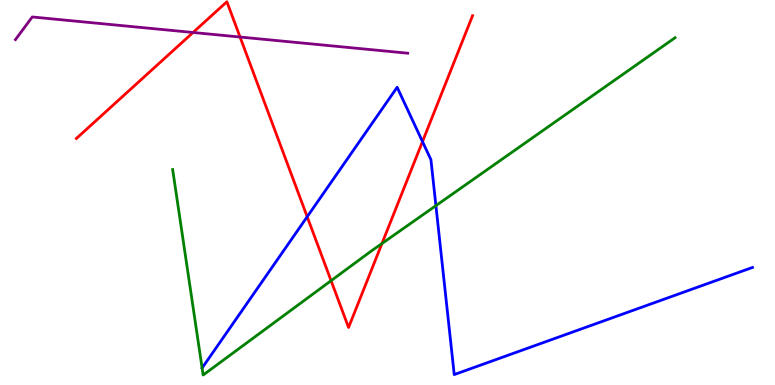[{'lines': ['blue', 'red'], 'intersections': [{'x': 3.96, 'y': 4.37}, {'x': 5.45, 'y': 6.32}]}, {'lines': ['green', 'red'], 'intersections': [{'x': 4.27, 'y': 2.71}, {'x': 4.93, 'y': 3.67}]}, {'lines': ['purple', 'red'], 'intersections': [{'x': 2.49, 'y': 9.16}, {'x': 3.1, 'y': 9.04}]}, {'lines': ['blue', 'green'], 'intersections': [{'x': 2.61, 'y': 0.441}, {'x': 5.62, 'y': 4.66}]}, {'lines': ['blue', 'purple'], 'intersections': []}, {'lines': ['green', 'purple'], 'intersections': []}]